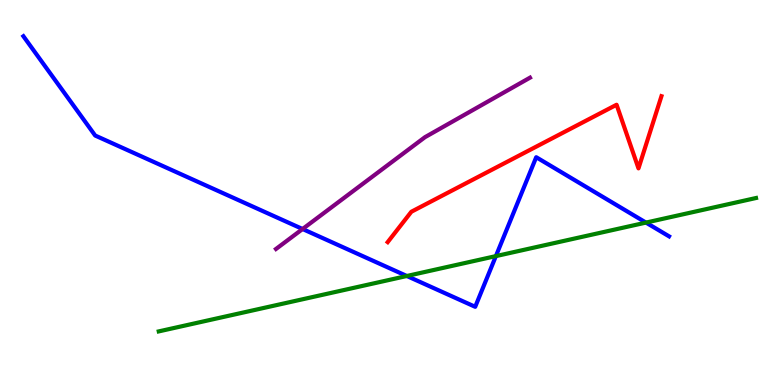[{'lines': ['blue', 'red'], 'intersections': []}, {'lines': ['green', 'red'], 'intersections': []}, {'lines': ['purple', 'red'], 'intersections': []}, {'lines': ['blue', 'green'], 'intersections': [{'x': 5.25, 'y': 2.83}, {'x': 6.4, 'y': 3.35}, {'x': 8.34, 'y': 4.22}]}, {'lines': ['blue', 'purple'], 'intersections': [{'x': 3.9, 'y': 4.05}]}, {'lines': ['green', 'purple'], 'intersections': []}]